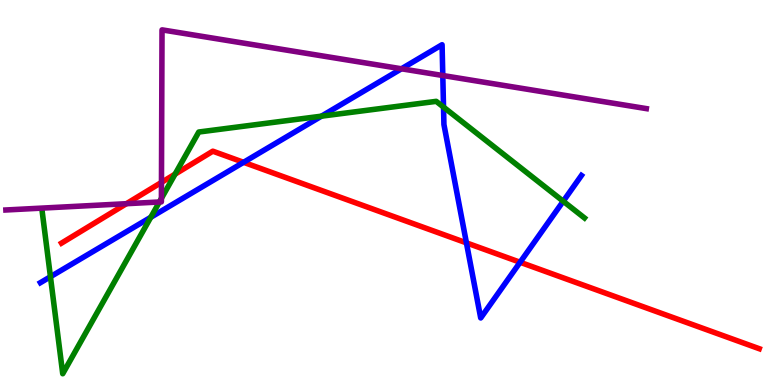[{'lines': ['blue', 'red'], 'intersections': [{'x': 3.14, 'y': 5.78}, {'x': 6.02, 'y': 3.69}, {'x': 6.71, 'y': 3.19}]}, {'lines': ['green', 'red'], 'intersections': [{'x': 2.26, 'y': 5.48}]}, {'lines': ['purple', 'red'], 'intersections': [{'x': 1.63, 'y': 4.71}, {'x': 2.08, 'y': 5.26}]}, {'lines': ['blue', 'green'], 'intersections': [{'x': 0.651, 'y': 2.81}, {'x': 1.95, 'y': 4.36}, {'x': 4.15, 'y': 6.98}, {'x': 5.72, 'y': 7.22}, {'x': 7.27, 'y': 4.77}]}, {'lines': ['blue', 'purple'], 'intersections': [{'x': 5.18, 'y': 8.21}, {'x': 5.71, 'y': 8.04}]}, {'lines': ['green', 'purple'], 'intersections': [{'x': 2.06, 'y': 4.75}, {'x': 2.08, 'y': 4.85}]}]